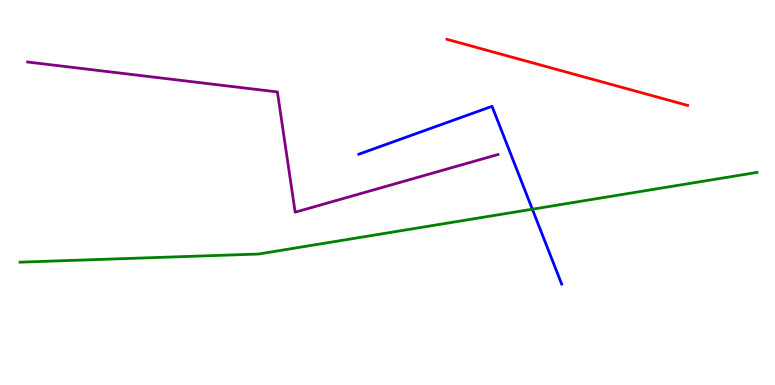[{'lines': ['blue', 'red'], 'intersections': []}, {'lines': ['green', 'red'], 'intersections': []}, {'lines': ['purple', 'red'], 'intersections': []}, {'lines': ['blue', 'green'], 'intersections': [{'x': 6.87, 'y': 4.57}]}, {'lines': ['blue', 'purple'], 'intersections': []}, {'lines': ['green', 'purple'], 'intersections': []}]